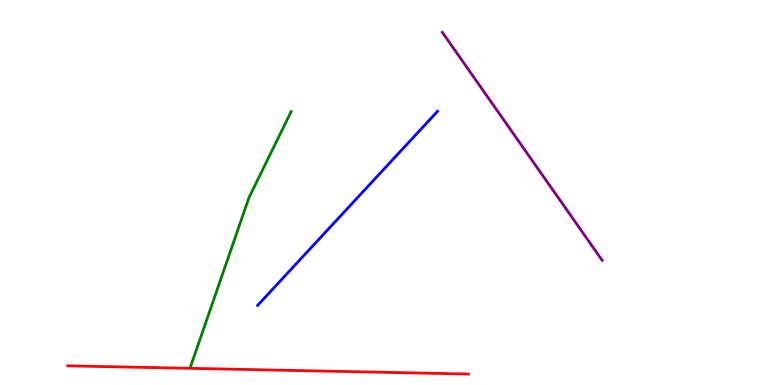[{'lines': ['blue', 'red'], 'intersections': []}, {'lines': ['green', 'red'], 'intersections': []}, {'lines': ['purple', 'red'], 'intersections': []}, {'lines': ['blue', 'green'], 'intersections': []}, {'lines': ['blue', 'purple'], 'intersections': []}, {'lines': ['green', 'purple'], 'intersections': []}]